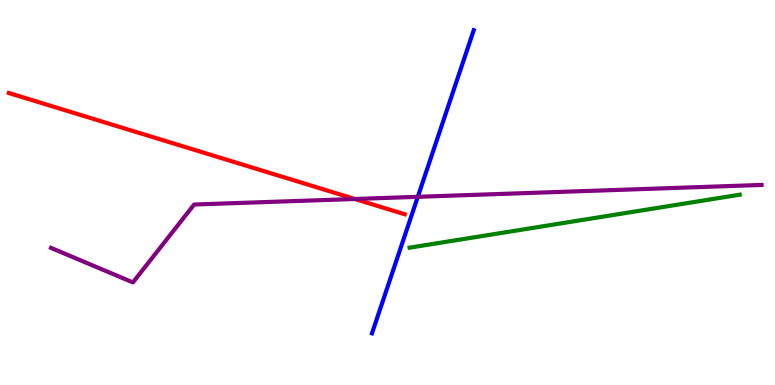[{'lines': ['blue', 'red'], 'intersections': []}, {'lines': ['green', 'red'], 'intersections': []}, {'lines': ['purple', 'red'], 'intersections': [{'x': 4.58, 'y': 4.83}]}, {'lines': ['blue', 'green'], 'intersections': []}, {'lines': ['blue', 'purple'], 'intersections': [{'x': 5.39, 'y': 4.89}]}, {'lines': ['green', 'purple'], 'intersections': []}]